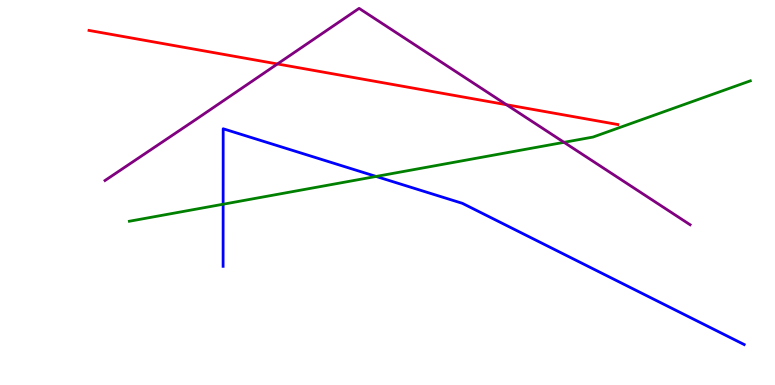[{'lines': ['blue', 'red'], 'intersections': []}, {'lines': ['green', 'red'], 'intersections': []}, {'lines': ['purple', 'red'], 'intersections': [{'x': 3.58, 'y': 8.34}, {'x': 6.54, 'y': 7.28}]}, {'lines': ['blue', 'green'], 'intersections': [{'x': 2.88, 'y': 4.7}, {'x': 4.85, 'y': 5.42}]}, {'lines': ['blue', 'purple'], 'intersections': []}, {'lines': ['green', 'purple'], 'intersections': [{'x': 7.28, 'y': 6.3}]}]